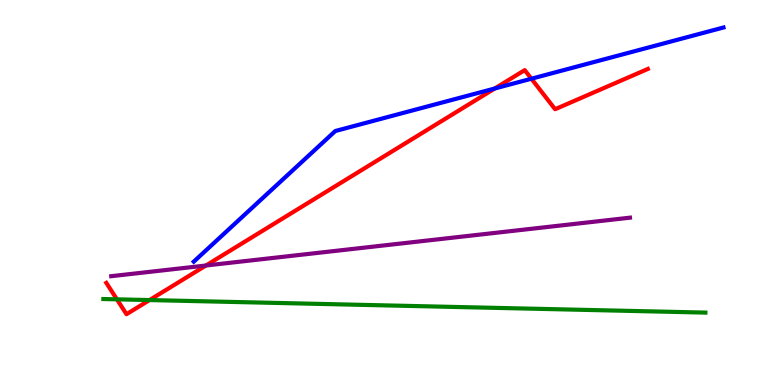[{'lines': ['blue', 'red'], 'intersections': [{'x': 6.38, 'y': 7.7}, {'x': 6.86, 'y': 7.96}]}, {'lines': ['green', 'red'], 'intersections': [{'x': 1.51, 'y': 2.23}, {'x': 1.93, 'y': 2.21}]}, {'lines': ['purple', 'red'], 'intersections': [{'x': 2.66, 'y': 3.1}]}, {'lines': ['blue', 'green'], 'intersections': []}, {'lines': ['blue', 'purple'], 'intersections': []}, {'lines': ['green', 'purple'], 'intersections': []}]